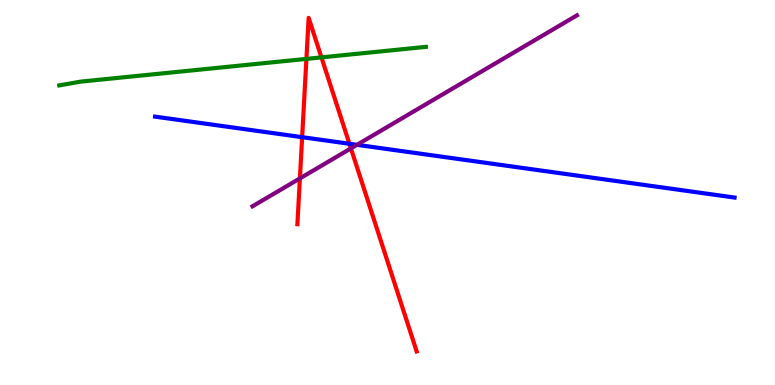[{'lines': ['blue', 'red'], 'intersections': [{'x': 3.9, 'y': 6.44}, {'x': 4.51, 'y': 6.27}]}, {'lines': ['green', 'red'], 'intersections': [{'x': 3.95, 'y': 8.47}, {'x': 4.15, 'y': 8.51}]}, {'lines': ['purple', 'red'], 'intersections': [{'x': 3.87, 'y': 5.37}, {'x': 4.53, 'y': 6.15}]}, {'lines': ['blue', 'green'], 'intersections': []}, {'lines': ['blue', 'purple'], 'intersections': [{'x': 4.61, 'y': 6.24}]}, {'lines': ['green', 'purple'], 'intersections': []}]